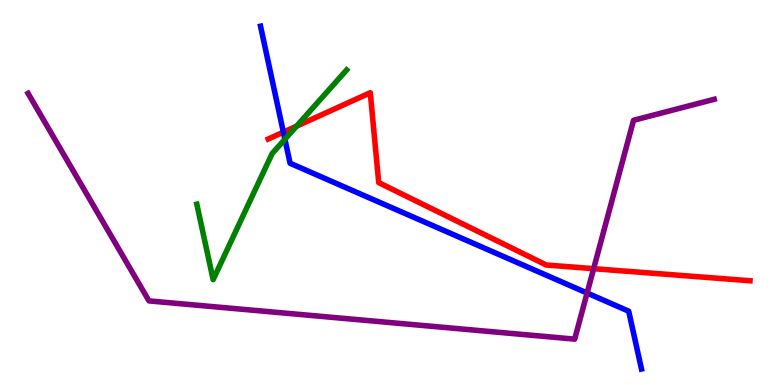[{'lines': ['blue', 'red'], 'intersections': [{'x': 3.66, 'y': 6.57}]}, {'lines': ['green', 'red'], 'intersections': [{'x': 3.83, 'y': 6.72}]}, {'lines': ['purple', 'red'], 'intersections': [{'x': 7.66, 'y': 3.02}]}, {'lines': ['blue', 'green'], 'intersections': [{'x': 3.68, 'y': 6.38}]}, {'lines': ['blue', 'purple'], 'intersections': [{'x': 7.58, 'y': 2.39}]}, {'lines': ['green', 'purple'], 'intersections': []}]